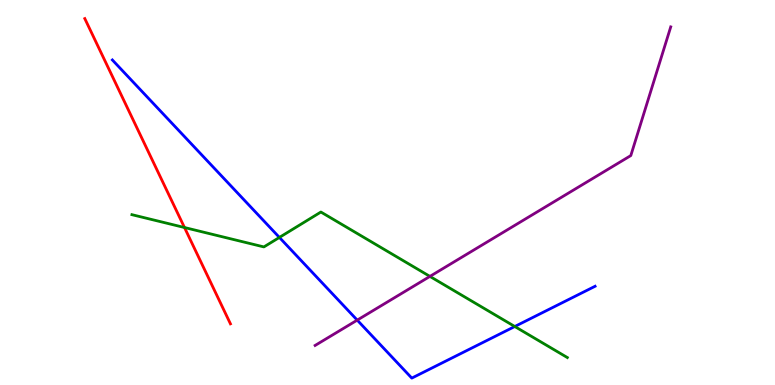[{'lines': ['blue', 'red'], 'intersections': []}, {'lines': ['green', 'red'], 'intersections': [{'x': 2.38, 'y': 4.09}]}, {'lines': ['purple', 'red'], 'intersections': []}, {'lines': ['blue', 'green'], 'intersections': [{'x': 3.61, 'y': 3.83}, {'x': 6.64, 'y': 1.52}]}, {'lines': ['blue', 'purple'], 'intersections': [{'x': 4.61, 'y': 1.69}]}, {'lines': ['green', 'purple'], 'intersections': [{'x': 5.55, 'y': 2.82}]}]